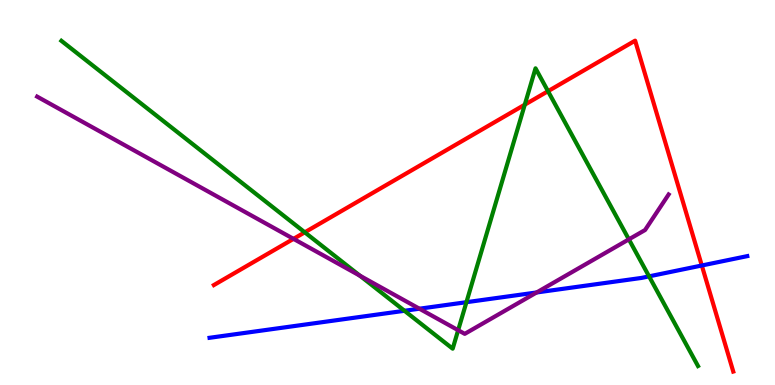[{'lines': ['blue', 'red'], 'intersections': [{'x': 9.06, 'y': 3.1}]}, {'lines': ['green', 'red'], 'intersections': [{'x': 3.93, 'y': 3.97}, {'x': 6.77, 'y': 7.28}, {'x': 7.07, 'y': 7.63}]}, {'lines': ['purple', 'red'], 'intersections': [{'x': 3.79, 'y': 3.8}]}, {'lines': ['blue', 'green'], 'intersections': [{'x': 5.22, 'y': 1.93}, {'x': 6.02, 'y': 2.15}, {'x': 8.38, 'y': 2.82}]}, {'lines': ['blue', 'purple'], 'intersections': [{'x': 5.41, 'y': 1.98}, {'x': 6.92, 'y': 2.4}]}, {'lines': ['green', 'purple'], 'intersections': [{'x': 4.64, 'y': 2.84}, {'x': 5.91, 'y': 1.42}, {'x': 8.11, 'y': 3.78}]}]